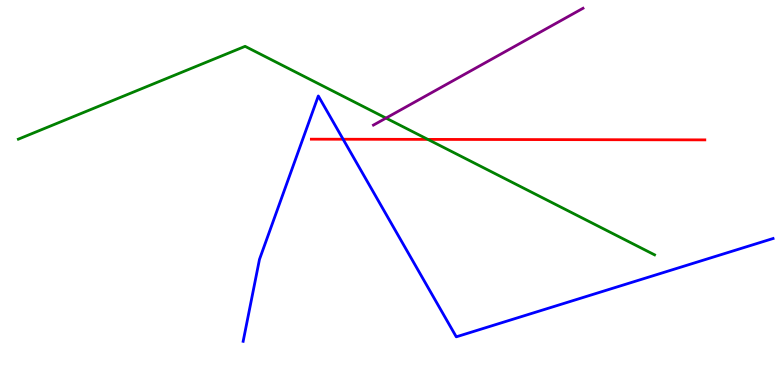[{'lines': ['blue', 'red'], 'intersections': [{'x': 4.43, 'y': 6.38}]}, {'lines': ['green', 'red'], 'intersections': [{'x': 5.52, 'y': 6.38}]}, {'lines': ['purple', 'red'], 'intersections': []}, {'lines': ['blue', 'green'], 'intersections': []}, {'lines': ['blue', 'purple'], 'intersections': []}, {'lines': ['green', 'purple'], 'intersections': [{'x': 4.98, 'y': 6.93}]}]